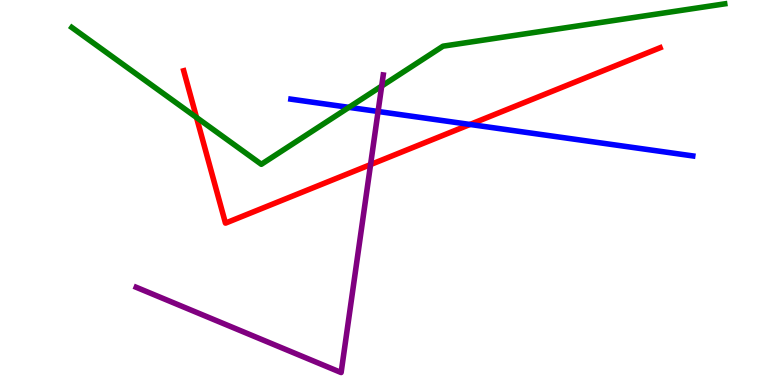[{'lines': ['blue', 'red'], 'intersections': [{'x': 6.06, 'y': 6.77}]}, {'lines': ['green', 'red'], 'intersections': [{'x': 2.54, 'y': 6.95}]}, {'lines': ['purple', 'red'], 'intersections': [{'x': 4.78, 'y': 5.73}]}, {'lines': ['blue', 'green'], 'intersections': [{'x': 4.5, 'y': 7.21}]}, {'lines': ['blue', 'purple'], 'intersections': [{'x': 4.88, 'y': 7.1}]}, {'lines': ['green', 'purple'], 'intersections': [{'x': 4.92, 'y': 7.76}]}]